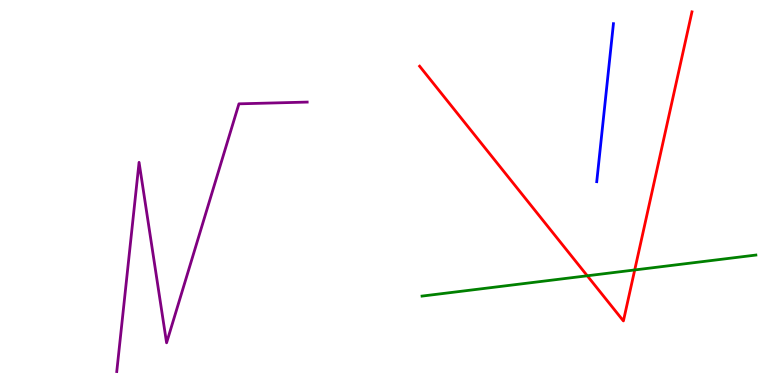[{'lines': ['blue', 'red'], 'intersections': []}, {'lines': ['green', 'red'], 'intersections': [{'x': 7.58, 'y': 2.84}, {'x': 8.19, 'y': 2.99}]}, {'lines': ['purple', 'red'], 'intersections': []}, {'lines': ['blue', 'green'], 'intersections': []}, {'lines': ['blue', 'purple'], 'intersections': []}, {'lines': ['green', 'purple'], 'intersections': []}]